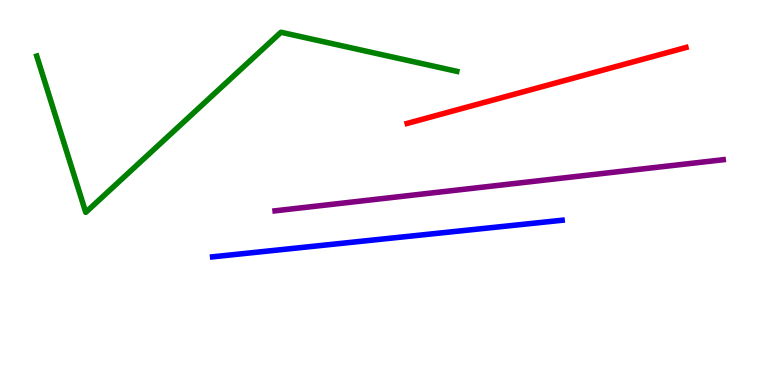[{'lines': ['blue', 'red'], 'intersections': []}, {'lines': ['green', 'red'], 'intersections': []}, {'lines': ['purple', 'red'], 'intersections': []}, {'lines': ['blue', 'green'], 'intersections': []}, {'lines': ['blue', 'purple'], 'intersections': []}, {'lines': ['green', 'purple'], 'intersections': []}]